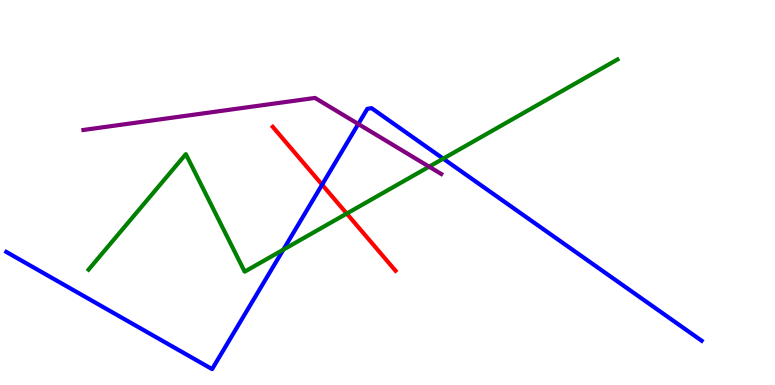[{'lines': ['blue', 'red'], 'intersections': [{'x': 4.16, 'y': 5.2}]}, {'lines': ['green', 'red'], 'intersections': [{'x': 4.47, 'y': 4.45}]}, {'lines': ['purple', 'red'], 'intersections': []}, {'lines': ['blue', 'green'], 'intersections': [{'x': 3.66, 'y': 3.52}, {'x': 5.72, 'y': 5.88}]}, {'lines': ['blue', 'purple'], 'intersections': [{'x': 4.62, 'y': 6.78}]}, {'lines': ['green', 'purple'], 'intersections': [{'x': 5.54, 'y': 5.67}]}]